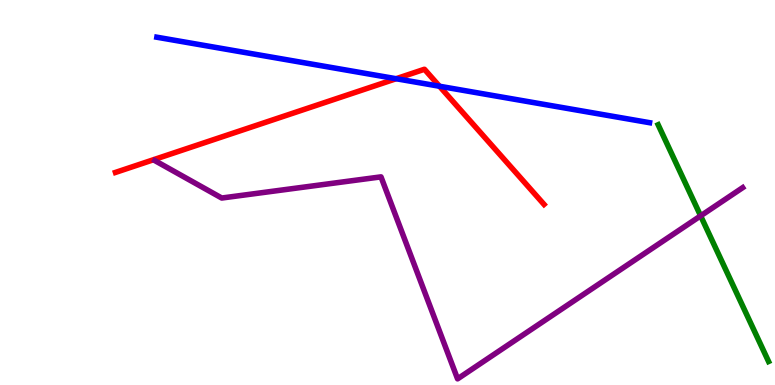[{'lines': ['blue', 'red'], 'intersections': [{'x': 5.11, 'y': 7.96}, {'x': 5.67, 'y': 7.76}]}, {'lines': ['green', 'red'], 'intersections': []}, {'lines': ['purple', 'red'], 'intersections': []}, {'lines': ['blue', 'green'], 'intersections': []}, {'lines': ['blue', 'purple'], 'intersections': []}, {'lines': ['green', 'purple'], 'intersections': [{'x': 9.04, 'y': 4.39}]}]